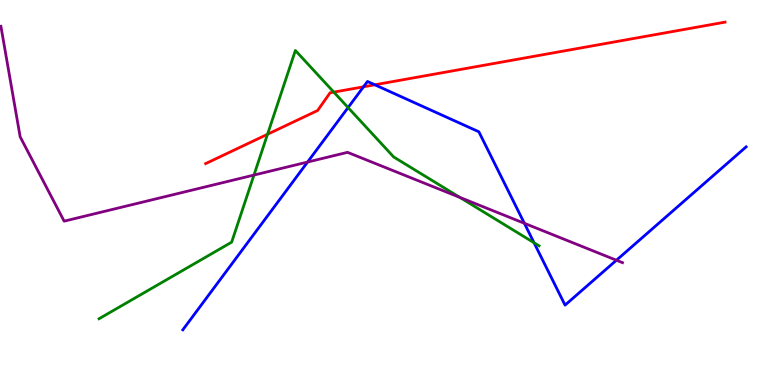[{'lines': ['blue', 'red'], 'intersections': [{'x': 4.69, 'y': 7.75}, {'x': 4.84, 'y': 7.8}]}, {'lines': ['green', 'red'], 'intersections': [{'x': 3.45, 'y': 6.51}, {'x': 4.31, 'y': 7.61}]}, {'lines': ['purple', 'red'], 'intersections': []}, {'lines': ['blue', 'green'], 'intersections': [{'x': 4.49, 'y': 7.21}, {'x': 6.89, 'y': 3.7}]}, {'lines': ['blue', 'purple'], 'intersections': [{'x': 3.97, 'y': 5.79}, {'x': 6.77, 'y': 4.2}, {'x': 7.95, 'y': 3.24}]}, {'lines': ['green', 'purple'], 'intersections': [{'x': 3.28, 'y': 5.45}, {'x': 5.93, 'y': 4.87}]}]